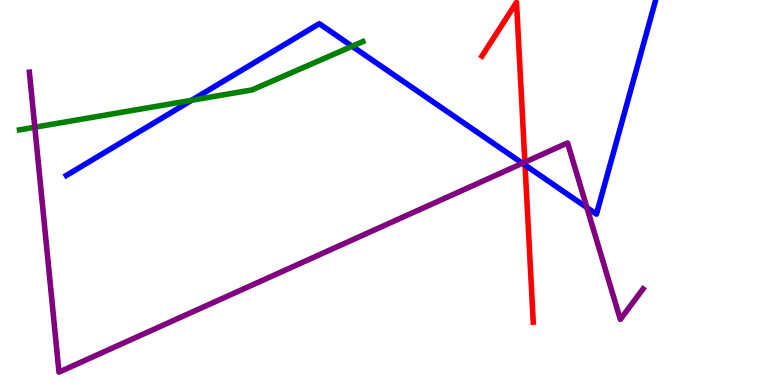[{'lines': ['blue', 'red'], 'intersections': [{'x': 6.77, 'y': 5.71}]}, {'lines': ['green', 'red'], 'intersections': []}, {'lines': ['purple', 'red'], 'intersections': [{'x': 6.77, 'y': 5.79}]}, {'lines': ['blue', 'green'], 'intersections': [{'x': 2.47, 'y': 7.4}, {'x': 4.54, 'y': 8.8}]}, {'lines': ['blue', 'purple'], 'intersections': [{'x': 6.74, 'y': 5.76}, {'x': 7.57, 'y': 4.61}]}, {'lines': ['green', 'purple'], 'intersections': [{'x': 0.449, 'y': 6.7}]}]